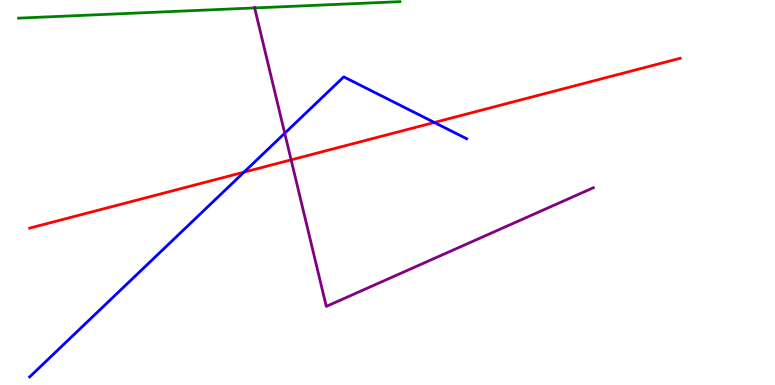[{'lines': ['blue', 'red'], 'intersections': [{'x': 3.15, 'y': 5.53}, {'x': 5.6, 'y': 6.82}]}, {'lines': ['green', 'red'], 'intersections': []}, {'lines': ['purple', 'red'], 'intersections': [{'x': 3.76, 'y': 5.85}]}, {'lines': ['blue', 'green'], 'intersections': []}, {'lines': ['blue', 'purple'], 'intersections': [{'x': 3.67, 'y': 6.54}]}, {'lines': ['green', 'purple'], 'intersections': [{'x': 3.29, 'y': 9.79}]}]